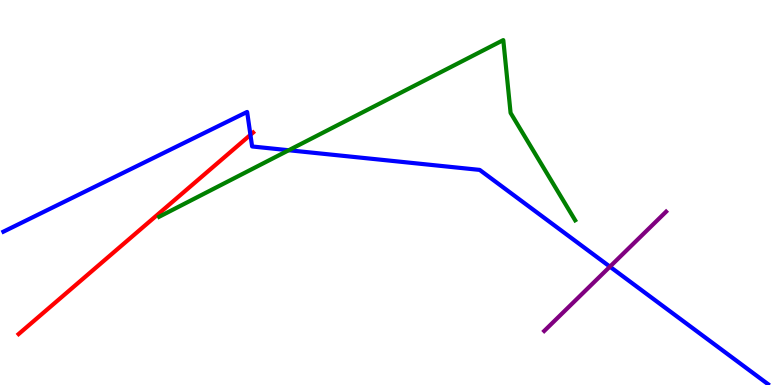[{'lines': ['blue', 'red'], 'intersections': [{'x': 3.23, 'y': 6.5}]}, {'lines': ['green', 'red'], 'intersections': []}, {'lines': ['purple', 'red'], 'intersections': []}, {'lines': ['blue', 'green'], 'intersections': [{'x': 3.73, 'y': 6.1}]}, {'lines': ['blue', 'purple'], 'intersections': [{'x': 7.87, 'y': 3.07}]}, {'lines': ['green', 'purple'], 'intersections': []}]